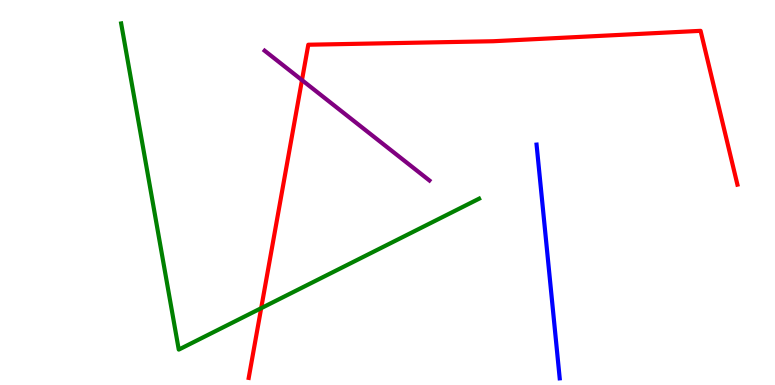[{'lines': ['blue', 'red'], 'intersections': []}, {'lines': ['green', 'red'], 'intersections': [{'x': 3.37, 'y': 1.99}]}, {'lines': ['purple', 'red'], 'intersections': [{'x': 3.9, 'y': 7.92}]}, {'lines': ['blue', 'green'], 'intersections': []}, {'lines': ['blue', 'purple'], 'intersections': []}, {'lines': ['green', 'purple'], 'intersections': []}]